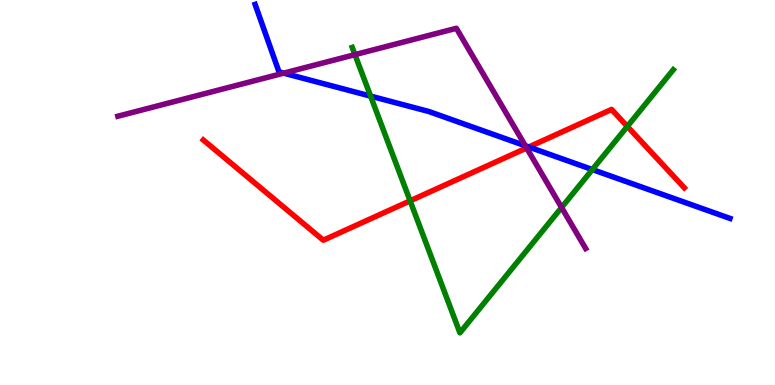[{'lines': ['blue', 'red'], 'intersections': [{'x': 6.82, 'y': 6.18}]}, {'lines': ['green', 'red'], 'intersections': [{'x': 5.29, 'y': 4.78}, {'x': 8.09, 'y': 6.72}]}, {'lines': ['purple', 'red'], 'intersections': [{'x': 6.8, 'y': 6.16}]}, {'lines': ['blue', 'green'], 'intersections': [{'x': 4.78, 'y': 7.5}, {'x': 7.64, 'y': 5.6}]}, {'lines': ['blue', 'purple'], 'intersections': [{'x': 3.66, 'y': 8.1}, {'x': 6.78, 'y': 6.21}]}, {'lines': ['green', 'purple'], 'intersections': [{'x': 4.58, 'y': 8.58}, {'x': 7.25, 'y': 4.61}]}]